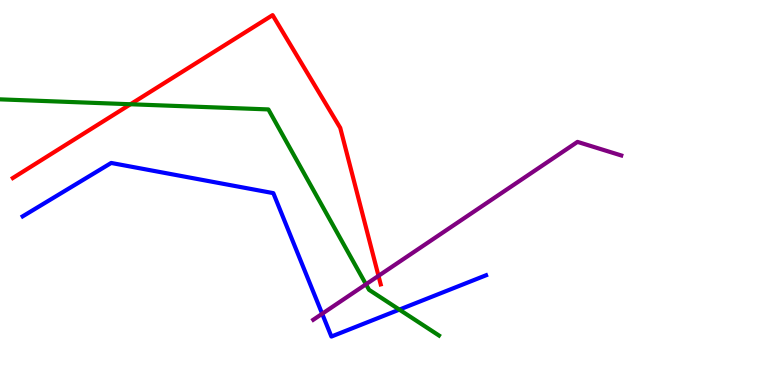[{'lines': ['blue', 'red'], 'intersections': []}, {'lines': ['green', 'red'], 'intersections': [{'x': 1.68, 'y': 7.29}]}, {'lines': ['purple', 'red'], 'intersections': [{'x': 4.88, 'y': 2.83}]}, {'lines': ['blue', 'green'], 'intersections': [{'x': 5.15, 'y': 1.96}]}, {'lines': ['blue', 'purple'], 'intersections': [{'x': 4.16, 'y': 1.85}]}, {'lines': ['green', 'purple'], 'intersections': [{'x': 4.72, 'y': 2.62}]}]